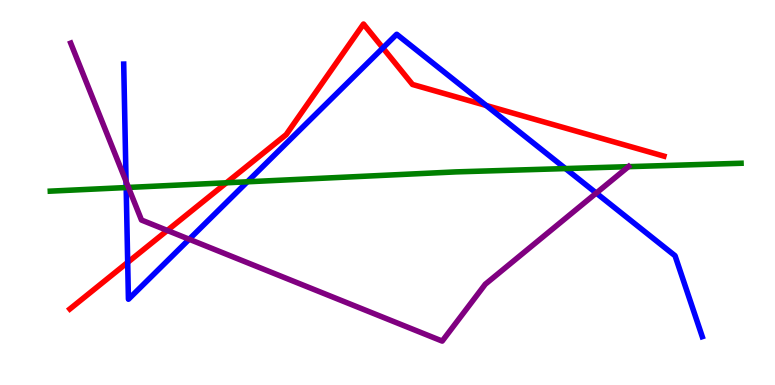[{'lines': ['blue', 'red'], 'intersections': [{'x': 1.65, 'y': 3.18}, {'x': 4.94, 'y': 8.75}, {'x': 6.27, 'y': 7.26}]}, {'lines': ['green', 'red'], 'intersections': [{'x': 2.92, 'y': 5.25}]}, {'lines': ['purple', 'red'], 'intersections': [{'x': 2.16, 'y': 4.01}]}, {'lines': ['blue', 'green'], 'intersections': [{'x': 1.63, 'y': 5.13}, {'x': 3.19, 'y': 5.28}, {'x': 7.3, 'y': 5.62}]}, {'lines': ['blue', 'purple'], 'intersections': [{'x': 1.63, 'y': 5.29}, {'x': 2.44, 'y': 3.79}, {'x': 7.69, 'y': 4.99}]}, {'lines': ['green', 'purple'], 'intersections': [{'x': 1.66, 'y': 5.13}, {'x': 8.11, 'y': 5.67}]}]